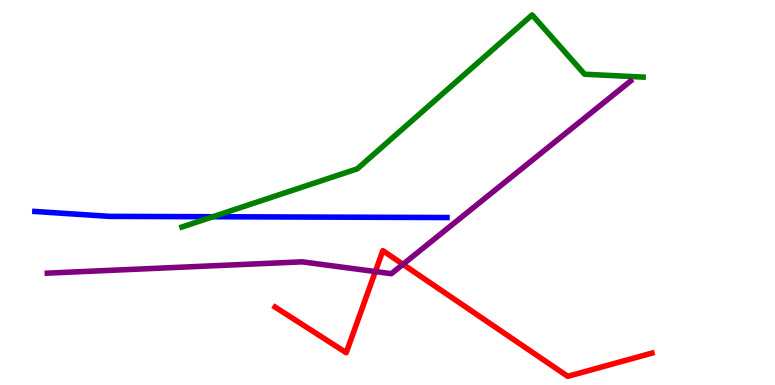[{'lines': ['blue', 'red'], 'intersections': []}, {'lines': ['green', 'red'], 'intersections': []}, {'lines': ['purple', 'red'], 'intersections': [{'x': 4.84, 'y': 2.95}, {'x': 5.2, 'y': 3.13}]}, {'lines': ['blue', 'green'], 'intersections': [{'x': 2.75, 'y': 4.37}]}, {'lines': ['blue', 'purple'], 'intersections': []}, {'lines': ['green', 'purple'], 'intersections': []}]